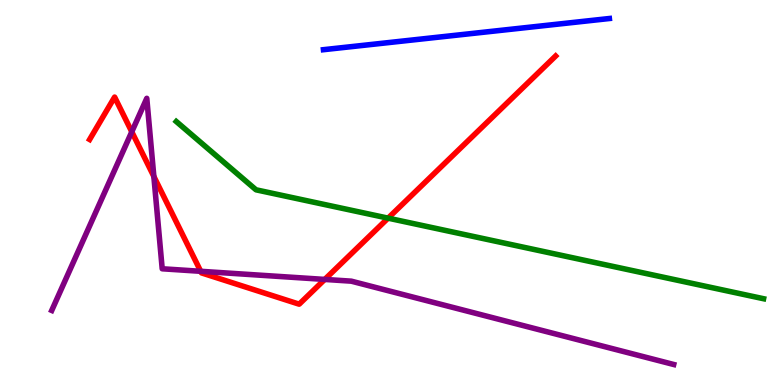[{'lines': ['blue', 'red'], 'intersections': []}, {'lines': ['green', 'red'], 'intersections': [{'x': 5.01, 'y': 4.33}]}, {'lines': ['purple', 'red'], 'intersections': [{'x': 1.7, 'y': 6.58}, {'x': 1.99, 'y': 5.42}, {'x': 2.59, 'y': 2.95}, {'x': 4.19, 'y': 2.74}]}, {'lines': ['blue', 'green'], 'intersections': []}, {'lines': ['blue', 'purple'], 'intersections': []}, {'lines': ['green', 'purple'], 'intersections': []}]